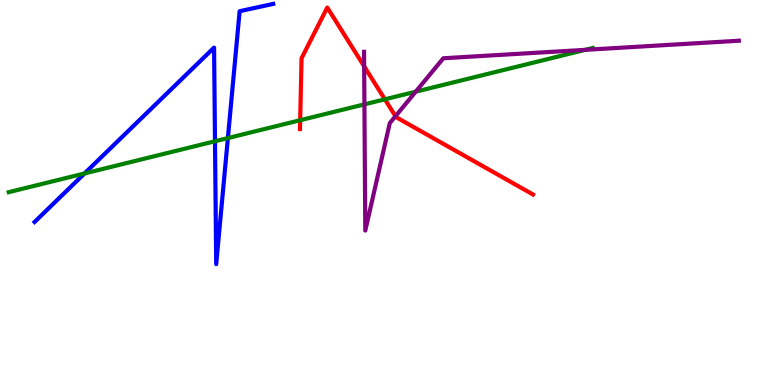[{'lines': ['blue', 'red'], 'intersections': []}, {'lines': ['green', 'red'], 'intersections': [{'x': 3.87, 'y': 6.88}, {'x': 4.97, 'y': 7.42}]}, {'lines': ['purple', 'red'], 'intersections': [{'x': 4.7, 'y': 8.28}, {'x': 5.1, 'y': 6.98}]}, {'lines': ['blue', 'green'], 'intersections': [{'x': 1.09, 'y': 5.49}, {'x': 2.77, 'y': 6.33}, {'x': 2.94, 'y': 6.41}]}, {'lines': ['blue', 'purple'], 'intersections': []}, {'lines': ['green', 'purple'], 'intersections': [{'x': 4.7, 'y': 7.29}, {'x': 5.36, 'y': 7.62}, {'x': 7.55, 'y': 8.71}]}]